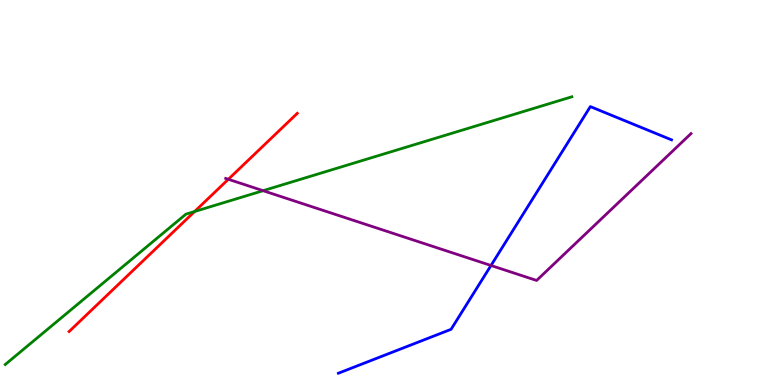[{'lines': ['blue', 'red'], 'intersections': []}, {'lines': ['green', 'red'], 'intersections': [{'x': 2.51, 'y': 4.51}]}, {'lines': ['purple', 'red'], 'intersections': [{'x': 2.95, 'y': 5.34}]}, {'lines': ['blue', 'green'], 'intersections': []}, {'lines': ['blue', 'purple'], 'intersections': [{'x': 6.34, 'y': 3.1}]}, {'lines': ['green', 'purple'], 'intersections': [{'x': 3.39, 'y': 5.05}]}]